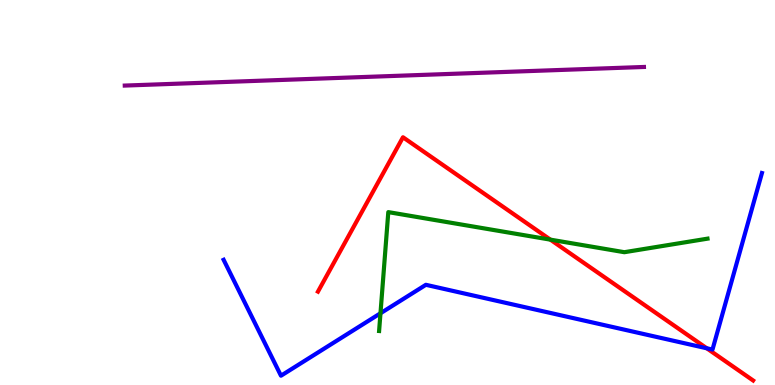[{'lines': ['blue', 'red'], 'intersections': [{'x': 9.12, 'y': 0.954}]}, {'lines': ['green', 'red'], 'intersections': [{'x': 7.1, 'y': 3.78}]}, {'lines': ['purple', 'red'], 'intersections': []}, {'lines': ['blue', 'green'], 'intersections': [{'x': 4.91, 'y': 1.86}]}, {'lines': ['blue', 'purple'], 'intersections': []}, {'lines': ['green', 'purple'], 'intersections': []}]